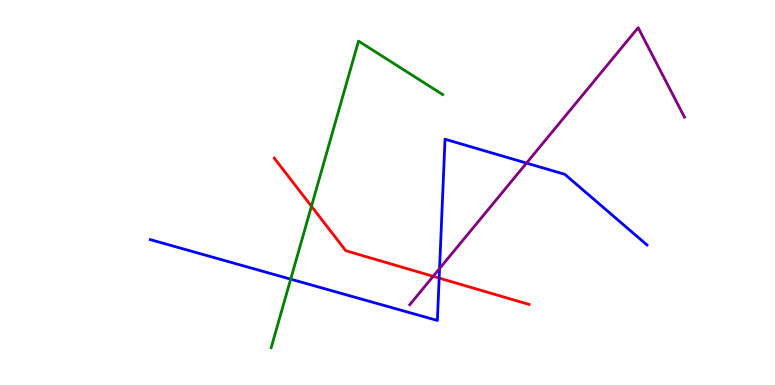[{'lines': ['blue', 'red'], 'intersections': [{'x': 5.67, 'y': 2.78}]}, {'lines': ['green', 'red'], 'intersections': [{'x': 4.02, 'y': 4.64}]}, {'lines': ['purple', 'red'], 'intersections': [{'x': 5.59, 'y': 2.82}]}, {'lines': ['blue', 'green'], 'intersections': [{'x': 3.75, 'y': 2.75}]}, {'lines': ['blue', 'purple'], 'intersections': [{'x': 5.67, 'y': 3.02}, {'x': 6.79, 'y': 5.76}]}, {'lines': ['green', 'purple'], 'intersections': []}]